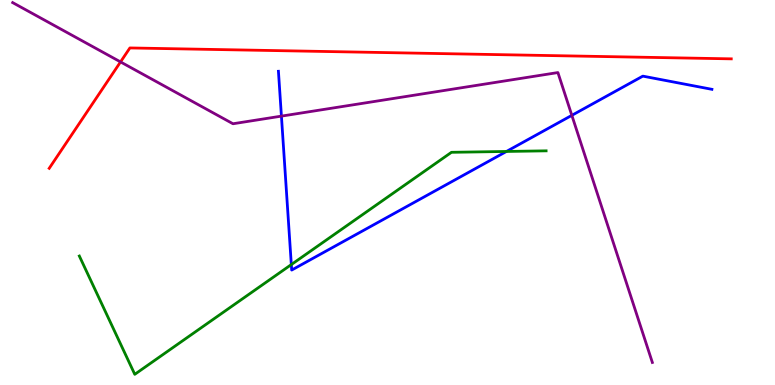[{'lines': ['blue', 'red'], 'intersections': []}, {'lines': ['green', 'red'], 'intersections': []}, {'lines': ['purple', 'red'], 'intersections': [{'x': 1.56, 'y': 8.39}]}, {'lines': ['blue', 'green'], 'intersections': [{'x': 3.76, 'y': 3.13}, {'x': 6.53, 'y': 6.07}]}, {'lines': ['blue', 'purple'], 'intersections': [{'x': 3.63, 'y': 6.98}, {'x': 7.38, 'y': 7.0}]}, {'lines': ['green', 'purple'], 'intersections': []}]